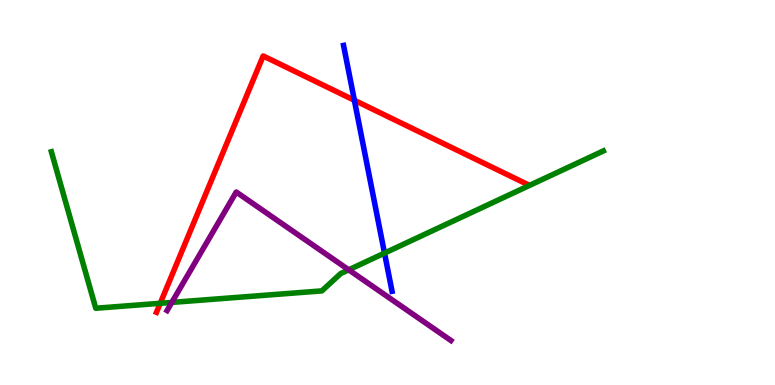[{'lines': ['blue', 'red'], 'intersections': [{'x': 4.57, 'y': 7.4}]}, {'lines': ['green', 'red'], 'intersections': [{'x': 2.07, 'y': 2.12}]}, {'lines': ['purple', 'red'], 'intersections': []}, {'lines': ['blue', 'green'], 'intersections': [{'x': 4.96, 'y': 3.43}]}, {'lines': ['blue', 'purple'], 'intersections': []}, {'lines': ['green', 'purple'], 'intersections': [{'x': 2.22, 'y': 2.15}, {'x': 4.5, 'y': 2.99}]}]